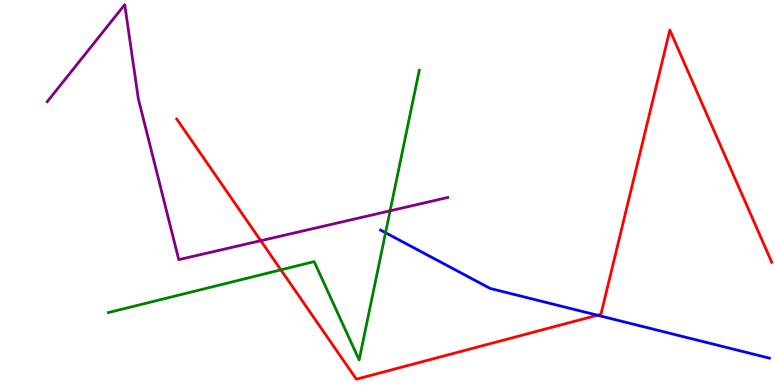[{'lines': ['blue', 'red'], 'intersections': [{'x': 7.71, 'y': 1.81}]}, {'lines': ['green', 'red'], 'intersections': [{'x': 3.62, 'y': 2.99}]}, {'lines': ['purple', 'red'], 'intersections': [{'x': 3.36, 'y': 3.75}]}, {'lines': ['blue', 'green'], 'intersections': [{'x': 4.97, 'y': 3.96}]}, {'lines': ['blue', 'purple'], 'intersections': []}, {'lines': ['green', 'purple'], 'intersections': [{'x': 5.03, 'y': 4.52}]}]